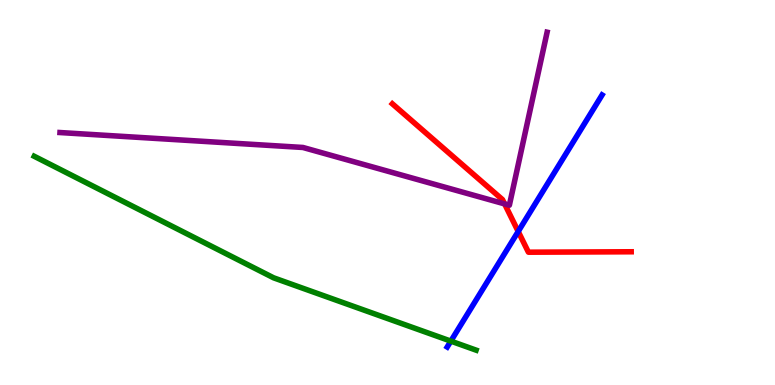[{'lines': ['blue', 'red'], 'intersections': [{'x': 6.69, 'y': 3.99}]}, {'lines': ['green', 'red'], 'intersections': []}, {'lines': ['purple', 'red'], 'intersections': [{'x': 6.51, 'y': 4.7}]}, {'lines': ['blue', 'green'], 'intersections': [{'x': 5.82, 'y': 1.14}]}, {'lines': ['blue', 'purple'], 'intersections': []}, {'lines': ['green', 'purple'], 'intersections': []}]